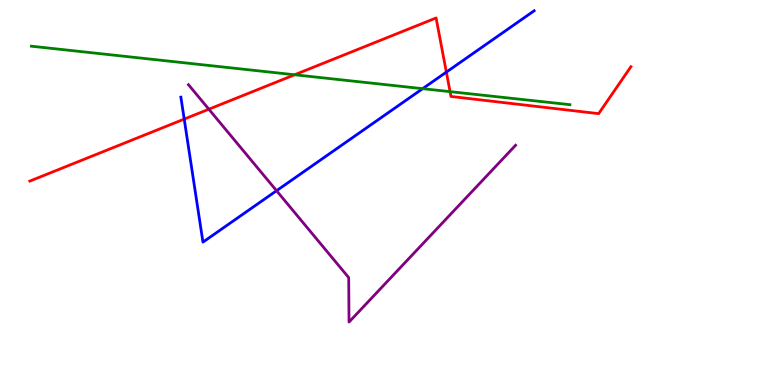[{'lines': ['blue', 'red'], 'intersections': [{'x': 2.38, 'y': 6.91}, {'x': 5.76, 'y': 8.13}]}, {'lines': ['green', 'red'], 'intersections': [{'x': 3.8, 'y': 8.06}, {'x': 5.81, 'y': 7.62}]}, {'lines': ['purple', 'red'], 'intersections': [{'x': 2.69, 'y': 7.16}]}, {'lines': ['blue', 'green'], 'intersections': [{'x': 5.45, 'y': 7.7}]}, {'lines': ['blue', 'purple'], 'intersections': [{'x': 3.57, 'y': 5.05}]}, {'lines': ['green', 'purple'], 'intersections': []}]